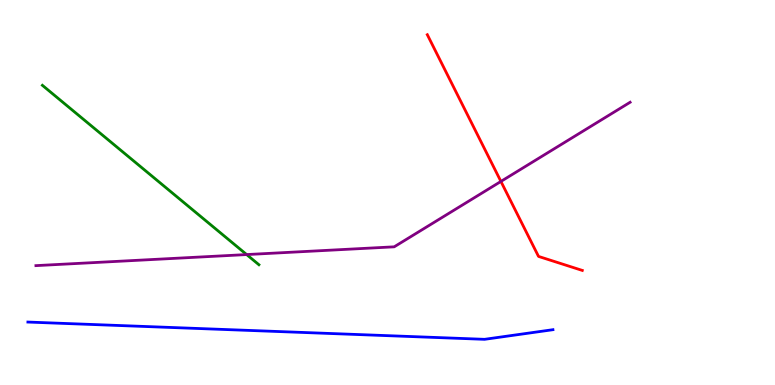[{'lines': ['blue', 'red'], 'intersections': []}, {'lines': ['green', 'red'], 'intersections': []}, {'lines': ['purple', 'red'], 'intersections': [{'x': 6.46, 'y': 5.29}]}, {'lines': ['blue', 'green'], 'intersections': []}, {'lines': ['blue', 'purple'], 'intersections': []}, {'lines': ['green', 'purple'], 'intersections': [{'x': 3.18, 'y': 3.39}]}]